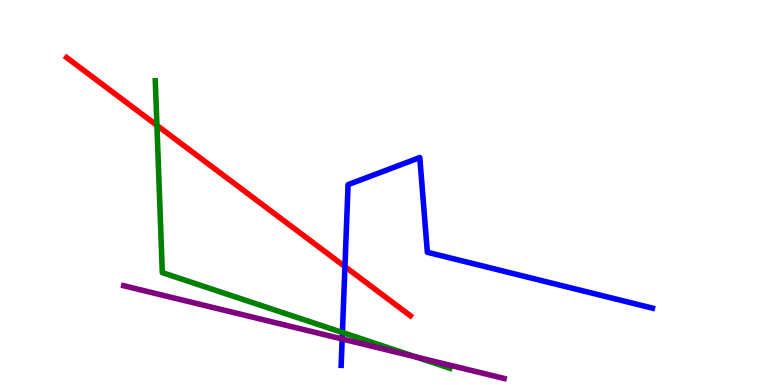[{'lines': ['blue', 'red'], 'intersections': [{'x': 4.45, 'y': 3.08}]}, {'lines': ['green', 'red'], 'intersections': [{'x': 2.02, 'y': 6.74}]}, {'lines': ['purple', 'red'], 'intersections': []}, {'lines': ['blue', 'green'], 'intersections': [{'x': 4.42, 'y': 1.36}]}, {'lines': ['blue', 'purple'], 'intersections': [{'x': 4.42, 'y': 1.2}]}, {'lines': ['green', 'purple'], 'intersections': [{'x': 5.37, 'y': 0.729}]}]